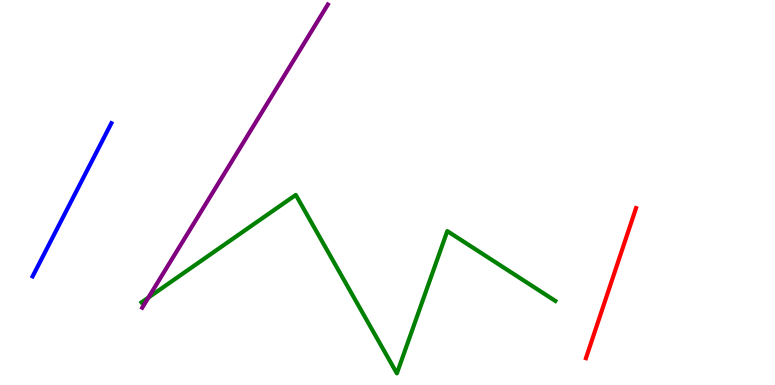[{'lines': ['blue', 'red'], 'intersections': []}, {'lines': ['green', 'red'], 'intersections': []}, {'lines': ['purple', 'red'], 'intersections': []}, {'lines': ['blue', 'green'], 'intersections': []}, {'lines': ['blue', 'purple'], 'intersections': []}, {'lines': ['green', 'purple'], 'intersections': [{'x': 1.92, 'y': 2.27}]}]